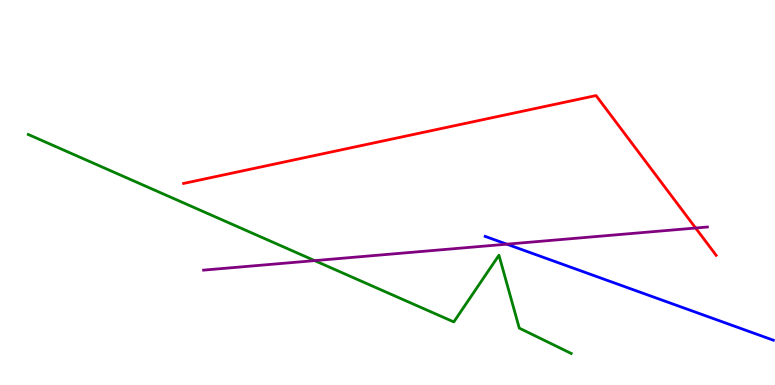[{'lines': ['blue', 'red'], 'intersections': []}, {'lines': ['green', 'red'], 'intersections': []}, {'lines': ['purple', 'red'], 'intersections': [{'x': 8.98, 'y': 4.08}]}, {'lines': ['blue', 'green'], 'intersections': []}, {'lines': ['blue', 'purple'], 'intersections': [{'x': 6.54, 'y': 3.66}]}, {'lines': ['green', 'purple'], 'intersections': [{'x': 4.06, 'y': 3.23}]}]